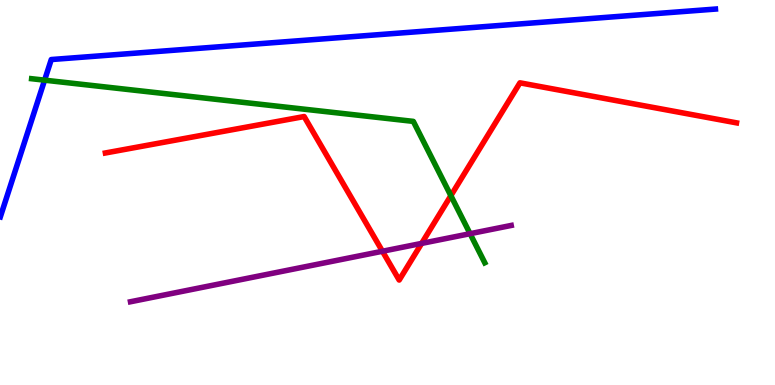[{'lines': ['blue', 'red'], 'intersections': []}, {'lines': ['green', 'red'], 'intersections': [{'x': 5.82, 'y': 4.92}]}, {'lines': ['purple', 'red'], 'intersections': [{'x': 4.93, 'y': 3.47}, {'x': 5.44, 'y': 3.68}]}, {'lines': ['blue', 'green'], 'intersections': [{'x': 0.575, 'y': 7.92}]}, {'lines': ['blue', 'purple'], 'intersections': []}, {'lines': ['green', 'purple'], 'intersections': [{'x': 6.07, 'y': 3.93}]}]